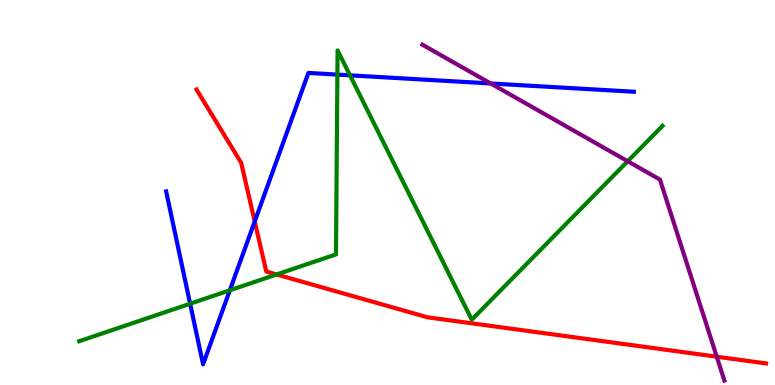[{'lines': ['blue', 'red'], 'intersections': [{'x': 3.29, 'y': 4.25}]}, {'lines': ['green', 'red'], 'intersections': [{'x': 3.57, 'y': 2.87}]}, {'lines': ['purple', 'red'], 'intersections': [{'x': 9.25, 'y': 0.735}]}, {'lines': ['blue', 'green'], 'intersections': [{'x': 2.45, 'y': 2.11}, {'x': 2.97, 'y': 2.46}, {'x': 4.35, 'y': 8.06}, {'x': 4.52, 'y': 8.04}]}, {'lines': ['blue', 'purple'], 'intersections': [{'x': 6.33, 'y': 7.83}]}, {'lines': ['green', 'purple'], 'intersections': [{'x': 8.1, 'y': 5.81}]}]